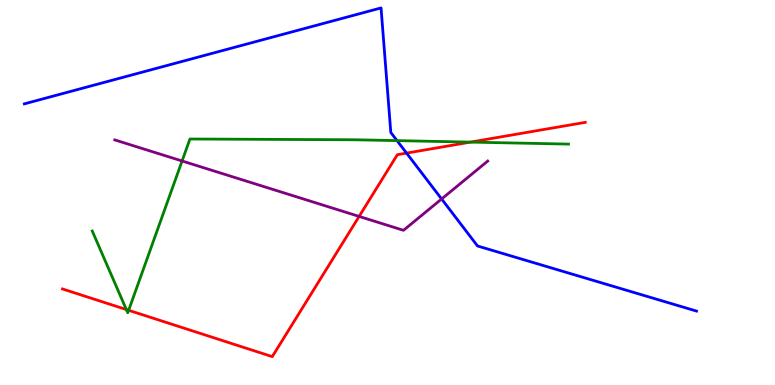[{'lines': ['blue', 'red'], 'intersections': [{'x': 5.25, 'y': 6.02}]}, {'lines': ['green', 'red'], 'intersections': [{'x': 1.63, 'y': 1.96}, {'x': 1.66, 'y': 1.94}, {'x': 6.07, 'y': 6.31}]}, {'lines': ['purple', 'red'], 'intersections': [{'x': 4.63, 'y': 4.38}]}, {'lines': ['blue', 'green'], 'intersections': [{'x': 5.12, 'y': 6.35}]}, {'lines': ['blue', 'purple'], 'intersections': [{'x': 5.7, 'y': 4.83}]}, {'lines': ['green', 'purple'], 'intersections': [{'x': 2.35, 'y': 5.82}]}]